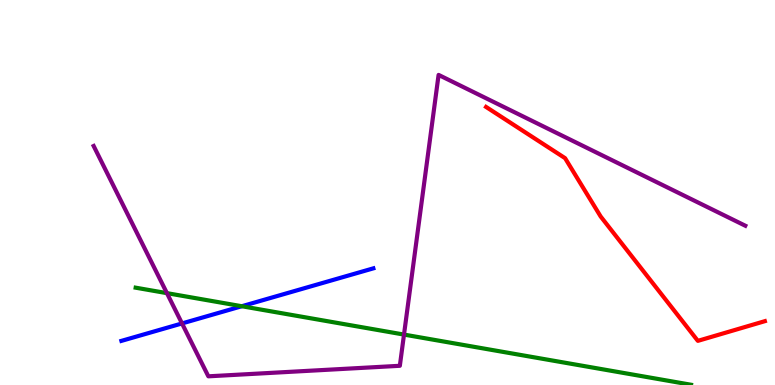[{'lines': ['blue', 'red'], 'intersections': []}, {'lines': ['green', 'red'], 'intersections': []}, {'lines': ['purple', 'red'], 'intersections': []}, {'lines': ['blue', 'green'], 'intersections': [{'x': 3.12, 'y': 2.05}]}, {'lines': ['blue', 'purple'], 'intersections': [{'x': 2.35, 'y': 1.6}]}, {'lines': ['green', 'purple'], 'intersections': [{'x': 2.15, 'y': 2.39}, {'x': 5.21, 'y': 1.31}]}]